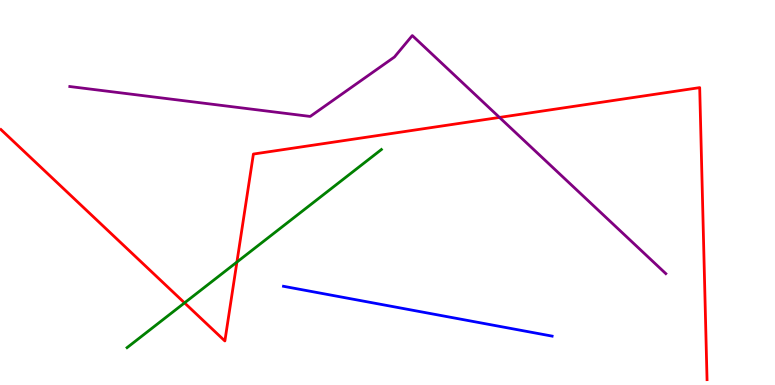[{'lines': ['blue', 'red'], 'intersections': []}, {'lines': ['green', 'red'], 'intersections': [{'x': 2.38, 'y': 2.13}, {'x': 3.06, 'y': 3.19}]}, {'lines': ['purple', 'red'], 'intersections': [{'x': 6.44, 'y': 6.95}]}, {'lines': ['blue', 'green'], 'intersections': []}, {'lines': ['blue', 'purple'], 'intersections': []}, {'lines': ['green', 'purple'], 'intersections': []}]